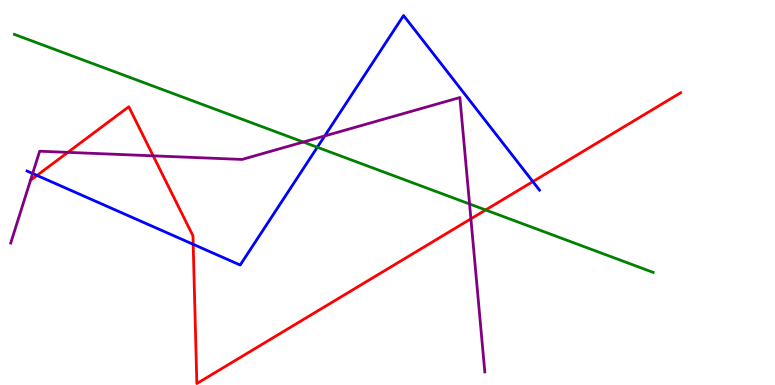[{'lines': ['blue', 'red'], 'intersections': [{'x': 0.478, 'y': 5.44}, {'x': 2.49, 'y': 3.65}, {'x': 6.88, 'y': 5.28}]}, {'lines': ['green', 'red'], 'intersections': [{'x': 6.27, 'y': 4.55}]}, {'lines': ['purple', 'red'], 'intersections': [{'x': 0.875, 'y': 6.04}, {'x': 1.98, 'y': 5.95}, {'x': 6.08, 'y': 4.32}]}, {'lines': ['blue', 'green'], 'intersections': [{'x': 4.09, 'y': 6.18}]}, {'lines': ['blue', 'purple'], 'intersections': [{'x': 0.421, 'y': 5.49}, {'x': 4.19, 'y': 6.47}]}, {'lines': ['green', 'purple'], 'intersections': [{'x': 3.91, 'y': 6.31}, {'x': 6.06, 'y': 4.7}]}]